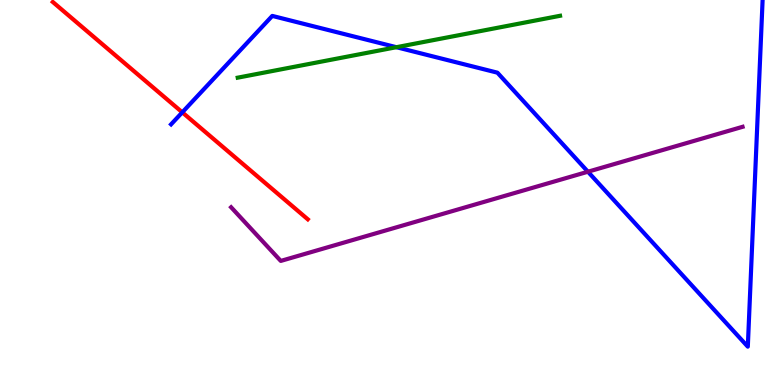[{'lines': ['blue', 'red'], 'intersections': [{'x': 2.35, 'y': 7.08}]}, {'lines': ['green', 'red'], 'intersections': []}, {'lines': ['purple', 'red'], 'intersections': []}, {'lines': ['blue', 'green'], 'intersections': [{'x': 5.11, 'y': 8.77}]}, {'lines': ['blue', 'purple'], 'intersections': [{'x': 7.59, 'y': 5.54}]}, {'lines': ['green', 'purple'], 'intersections': []}]